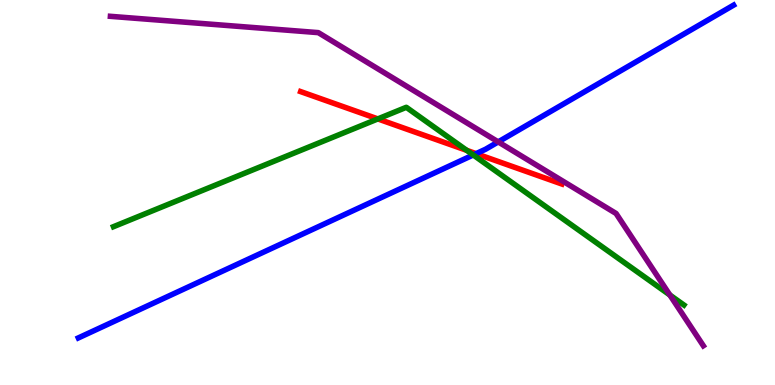[{'lines': ['blue', 'red'], 'intersections': [{'x': 6.14, 'y': 6.01}]}, {'lines': ['green', 'red'], 'intersections': [{'x': 4.88, 'y': 6.91}, {'x': 6.02, 'y': 6.09}]}, {'lines': ['purple', 'red'], 'intersections': []}, {'lines': ['blue', 'green'], 'intersections': [{'x': 6.11, 'y': 5.97}]}, {'lines': ['blue', 'purple'], 'intersections': [{'x': 6.43, 'y': 6.31}]}, {'lines': ['green', 'purple'], 'intersections': [{'x': 8.64, 'y': 2.34}]}]